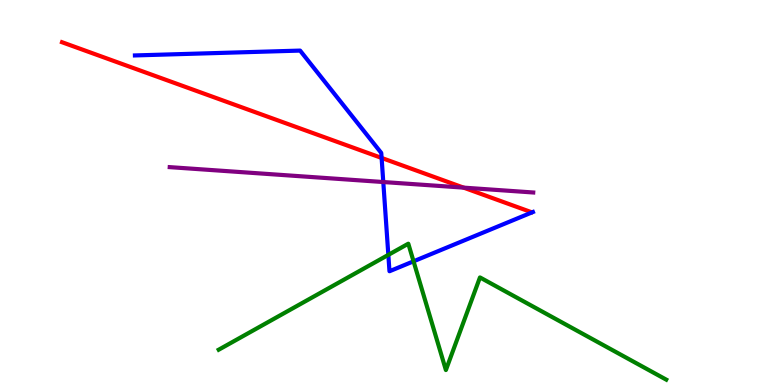[{'lines': ['blue', 'red'], 'intersections': [{'x': 4.92, 'y': 5.9}]}, {'lines': ['green', 'red'], 'intersections': []}, {'lines': ['purple', 'red'], 'intersections': [{'x': 5.98, 'y': 5.13}]}, {'lines': ['blue', 'green'], 'intersections': [{'x': 5.01, 'y': 3.38}, {'x': 5.34, 'y': 3.21}]}, {'lines': ['blue', 'purple'], 'intersections': [{'x': 4.95, 'y': 5.27}]}, {'lines': ['green', 'purple'], 'intersections': []}]